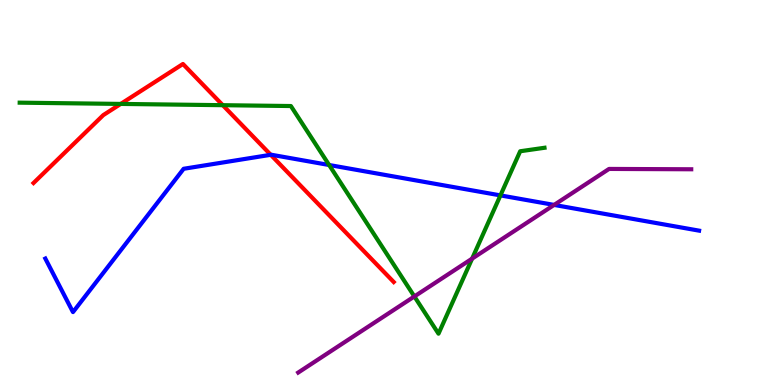[{'lines': ['blue', 'red'], 'intersections': [{'x': 3.49, 'y': 5.98}]}, {'lines': ['green', 'red'], 'intersections': [{'x': 1.56, 'y': 7.3}, {'x': 2.87, 'y': 7.27}]}, {'lines': ['purple', 'red'], 'intersections': []}, {'lines': ['blue', 'green'], 'intersections': [{'x': 4.25, 'y': 5.71}, {'x': 6.46, 'y': 4.92}]}, {'lines': ['blue', 'purple'], 'intersections': [{'x': 7.15, 'y': 4.68}]}, {'lines': ['green', 'purple'], 'intersections': [{'x': 5.35, 'y': 2.3}, {'x': 6.09, 'y': 3.28}]}]